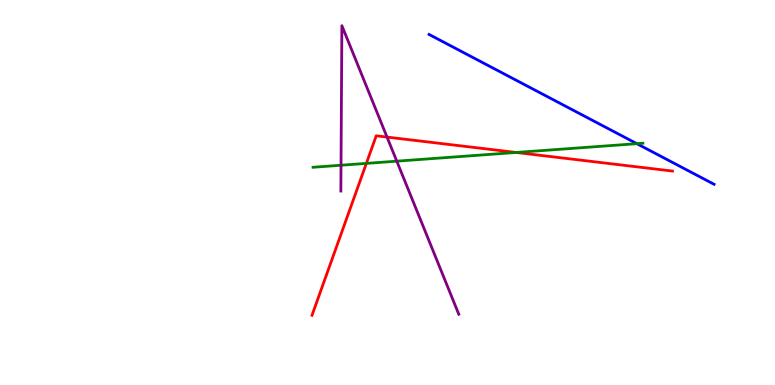[{'lines': ['blue', 'red'], 'intersections': []}, {'lines': ['green', 'red'], 'intersections': [{'x': 4.73, 'y': 5.76}, {'x': 6.66, 'y': 6.04}]}, {'lines': ['purple', 'red'], 'intersections': [{'x': 4.99, 'y': 6.44}]}, {'lines': ['blue', 'green'], 'intersections': [{'x': 8.22, 'y': 6.27}]}, {'lines': ['blue', 'purple'], 'intersections': []}, {'lines': ['green', 'purple'], 'intersections': [{'x': 4.4, 'y': 5.71}, {'x': 5.12, 'y': 5.81}]}]